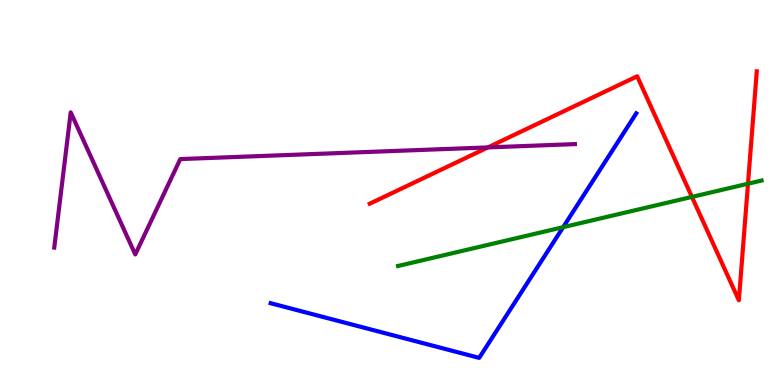[{'lines': ['blue', 'red'], 'intersections': []}, {'lines': ['green', 'red'], 'intersections': [{'x': 8.93, 'y': 4.89}, {'x': 9.65, 'y': 5.23}]}, {'lines': ['purple', 'red'], 'intersections': [{'x': 6.3, 'y': 6.17}]}, {'lines': ['blue', 'green'], 'intersections': [{'x': 7.27, 'y': 4.1}]}, {'lines': ['blue', 'purple'], 'intersections': []}, {'lines': ['green', 'purple'], 'intersections': []}]